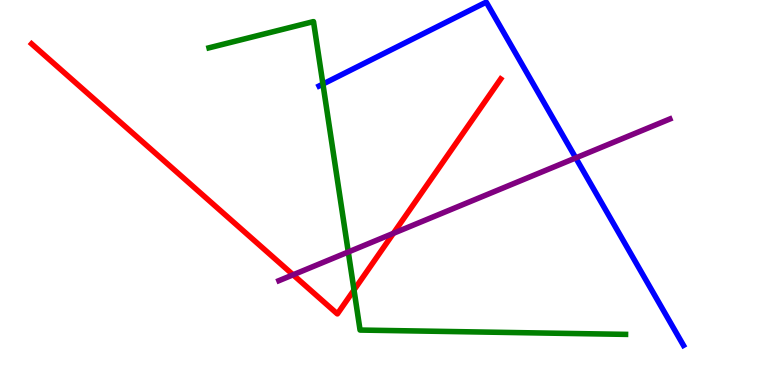[{'lines': ['blue', 'red'], 'intersections': []}, {'lines': ['green', 'red'], 'intersections': [{'x': 4.57, 'y': 2.47}]}, {'lines': ['purple', 'red'], 'intersections': [{'x': 3.78, 'y': 2.86}, {'x': 5.08, 'y': 3.94}]}, {'lines': ['blue', 'green'], 'intersections': [{'x': 4.17, 'y': 7.82}]}, {'lines': ['blue', 'purple'], 'intersections': [{'x': 7.43, 'y': 5.9}]}, {'lines': ['green', 'purple'], 'intersections': [{'x': 4.49, 'y': 3.45}]}]